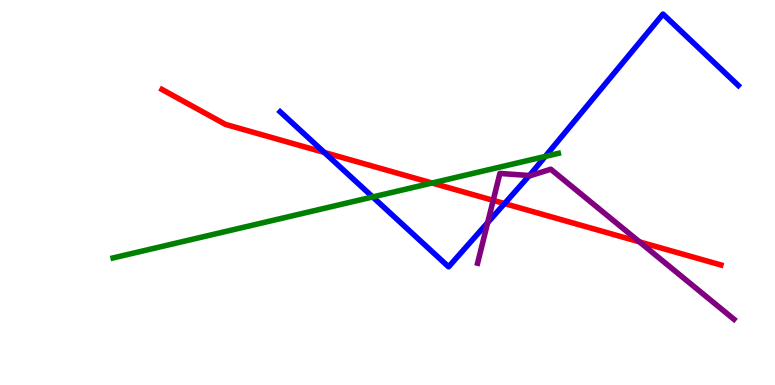[{'lines': ['blue', 'red'], 'intersections': [{'x': 4.18, 'y': 6.04}, {'x': 6.51, 'y': 4.71}]}, {'lines': ['green', 'red'], 'intersections': [{'x': 5.58, 'y': 5.25}]}, {'lines': ['purple', 'red'], 'intersections': [{'x': 6.36, 'y': 4.8}, {'x': 8.25, 'y': 3.72}]}, {'lines': ['blue', 'green'], 'intersections': [{'x': 4.81, 'y': 4.88}, {'x': 7.04, 'y': 5.94}]}, {'lines': ['blue', 'purple'], 'intersections': [{'x': 6.29, 'y': 4.22}, {'x': 6.83, 'y': 5.44}]}, {'lines': ['green', 'purple'], 'intersections': []}]